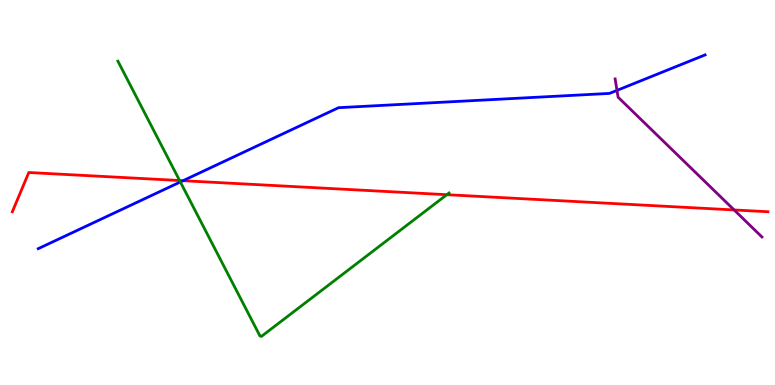[{'lines': ['blue', 'red'], 'intersections': [{'x': 2.36, 'y': 5.31}]}, {'lines': ['green', 'red'], 'intersections': [{'x': 2.32, 'y': 5.31}, {'x': 5.77, 'y': 4.94}]}, {'lines': ['purple', 'red'], 'intersections': [{'x': 9.47, 'y': 4.55}]}, {'lines': ['blue', 'green'], 'intersections': [{'x': 2.33, 'y': 5.27}]}, {'lines': ['blue', 'purple'], 'intersections': [{'x': 7.96, 'y': 7.65}]}, {'lines': ['green', 'purple'], 'intersections': []}]